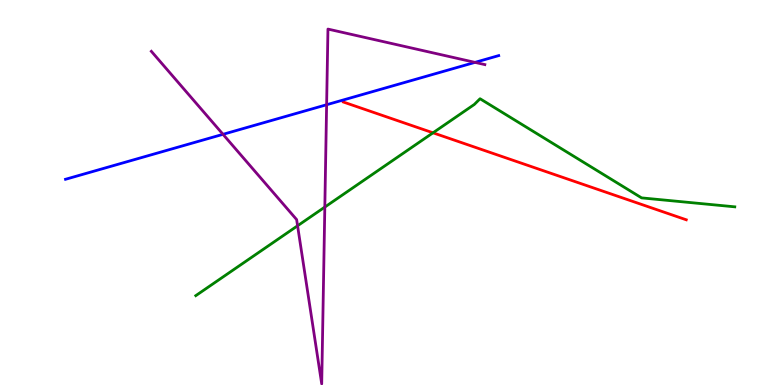[{'lines': ['blue', 'red'], 'intersections': []}, {'lines': ['green', 'red'], 'intersections': [{'x': 5.59, 'y': 6.55}]}, {'lines': ['purple', 'red'], 'intersections': []}, {'lines': ['blue', 'green'], 'intersections': []}, {'lines': ['blue', 'purple'], 'intersections': [{'x': 2.88, 'y': 6.51}, {'x': 4.21, 'y': 7.28}, {'x': 6.13, 'y': 8.38}]}, {'lines': ['green', 'purple'], 'intersections': [{'x': 3.84, 'y': 4.14}, {'x': 4.19, 'y': 4.62}]}]